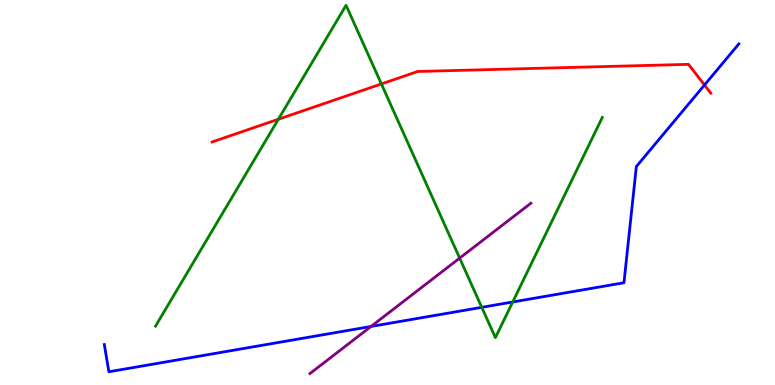[{'lines': ['blue', 'red'], 'intersections': [{'x': 9.09, 'y': 7.79}]}, {'lines': ['green', 'red'], 'intersections': [{'x': 3.59, 'y': 6.9}, {'x': 4.92, 'y': 7.82}]}, {'lines': ['purple', 'red'], 'intersections': []}, {'lines': ['blue', 'green'], 'intersections': [{'x': 6.22, 'y': 2.02}, {'x': 6.62, 'y': 2.16}]}, {'lines': ['blue', 'purple'], 'intersections': [{'x': 4.79, 'y': 1.52}]}, {'lines': ['green', 'purple'], 'intersections': [{'x': 5.93, 'y': 3.3}]}]